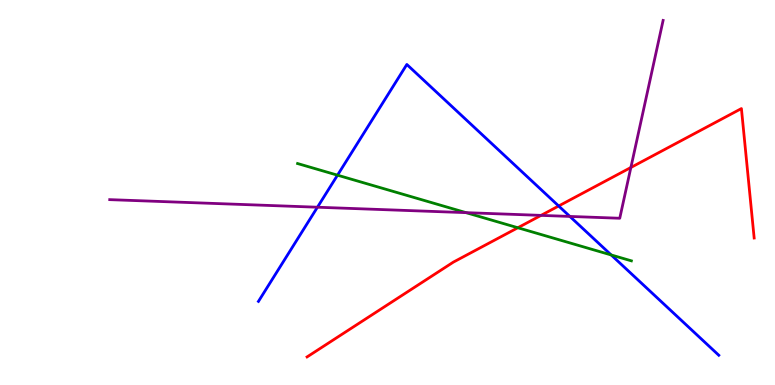[{'lines': ['blue', 'red'], 'intersections': [{'x': 7.21, 'y': 4.65}]}, {'lines': ['green', 'red'], 'intersections': [{'x': 6.68, 'y': 4.08}]}, {'lines': ['purple', 'red'], 'intersections': [{'x': 6.98, 'y': 4.41}, {'x': 8.14, 'y': 5.65}]}, {'lines': ['blue', 'green'], 'intersections': [{'x': 4.35, 'y': 5.45}, {'x': 7.89, 'y': 3.38}]}, {'lines': ['blue', 'purple'], 'intersections': [{'x': 4.1, 'y': 4.62}, {'x': 7.35, 'y': 4.38}]}, {'lines': ['green', 'purple'], 'intersections': [{'x': 6.01, 'y': 4.48}]}]